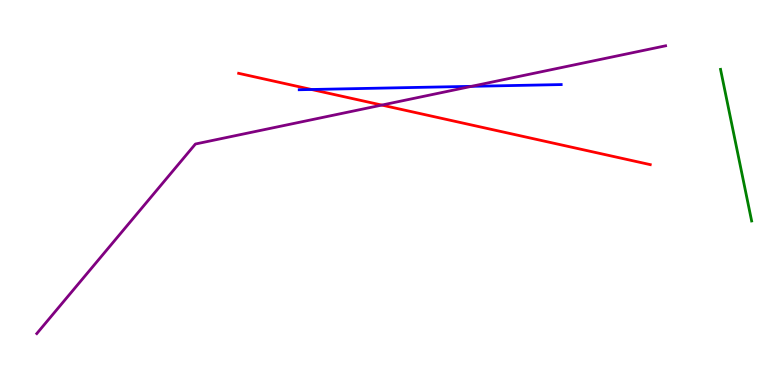[{'lines': ['blue', 'red'], 'intersections': [{'x': 4.02, 'y': 7.68}]}, {'lines': ['green', 'red'], 'intersections': []}, {'lines': ['purple', 'red'], 'intersections': [{'x': 4.93, 'y': 7.27}]}, {'lines': ['blue', 'green'], 'intersections': []}, {'lines': ['blue', 'purple'], 'intersections': [{'x': 6.08, 'y': 7.76}]}, {'lines': ['green', 'purple'], 'intersections': []}]